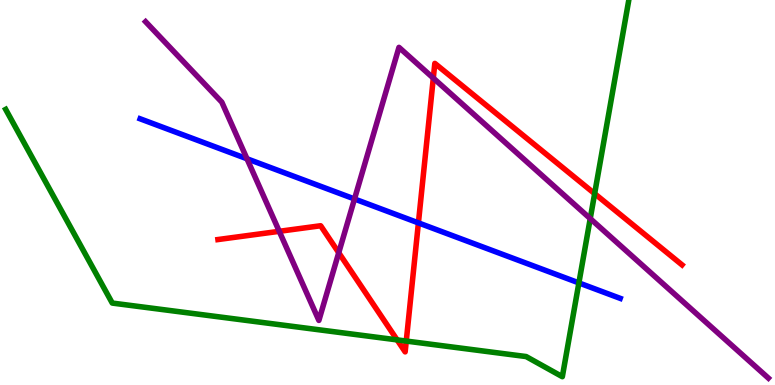[{'lines': ['blue', 'red'], 'intersections': [{'x': 5.4, 'y': 4.21}]}, {'lines': ['green', 'red'], 'intersections': [{'x': 5.12, 'y': 1.17}, {'x': 5.24, 'y': 1.14}, {'x': 7.67, 'y': 4.97}]}, {'lines': ['purple', 'red'], 'intersections': [{'x': 3.6, 'y': 3.99}, {'x': 4.37, 'y': 3.44}, {'x': 5.59, 'y': 7.97}]}, {'lines': ['blue', 'green'], 'intersections': [{'x': 7.47, 'y': 2.65}]}, {'lines': ['blue', 'purple'], 'intersections': [{'x': 3.19, 'y': 5.88}, {'x': 4.57, 'y': 4.83}]}, {'lines': ['green', 'purple'], 'intersections': [{'x': 7.62, 'y': 4.32}]}]